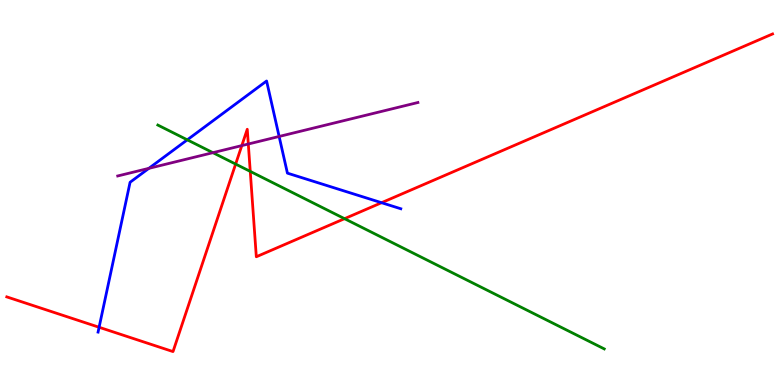[{'lines': ['blue', 'red'], 'intersections': [{'x': 1.28, 'y': 1.5}, {'x': 4.92, 'y': 4.73}]}, {'lines': ['green', 'red'], 'intersections': [{'x': 3.04, 'y': 5.74}, {'x': 3.23, 'y': 5.55}, {'x': 4.45, 'y': 4.32}]}, {'lines': ['purple', 'red'], 'intersections': [{'x': 3.12, 'y': 6.22}, {'x': 3.2, 'y': 6.26}]}, {'lines': ['blue', 'green'], 'intersections': [{'x': 2.42, 'y': 6.37}]}, {'lines': ['blue', 'purple'], 'intersections': [{'x': 1.92, 'y': 5.63}, {'x': 3.6, 'y': 6.46}]}, {'lines': ['green', 'purple'], 'intersections': [{'x': 2.75, 'y': 6.03}]}]